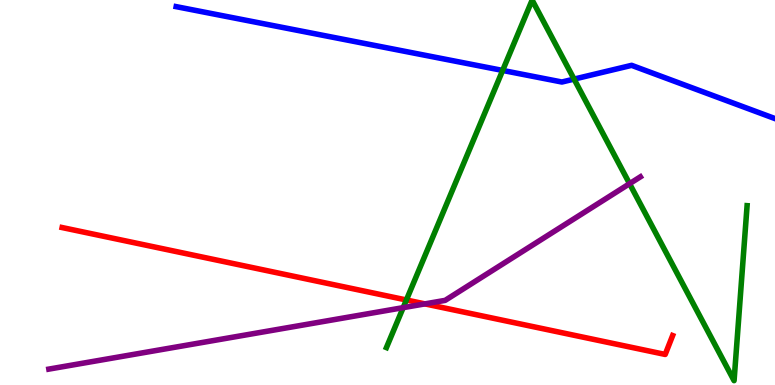[{'lines': ['blue', 'red'], 'intersections': []}, {'lines': ['green', 'red'], 'intersections': [{'x': 5.24, 'y': 2.21}]}, {'lines': ['purple', 'red'], 'intersections': [{'x': 5.48, 'y': 2.11}]}, {'lines': ['blue', 'green'], 'intersections': [{'x': 6.49, 'y': 8.17}, {'x': 7.41, 'y': 7.95}]}, {'lines': ['blue', 'purple'], 'intersections': []}, {'lines': ['green', 'purple'], 'intersections': [{'x': 5.2, 'y': 2.01}, {'x': 8.12, 'y': 5.23}]}]